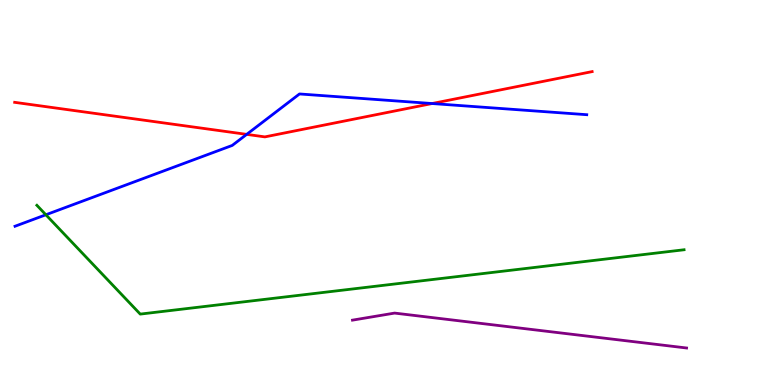[{'lines': ['blue', 'red'], 'intersections': [{'x': 3.18, 'y': 6.51}, {'x': 5.58, 'y': 7.31}]}, {'lines': ['green', 'red'], 'intersections': []}, {'lines': ['purple', 'red'], 'intersections': []}, {'lines': ['blue', 'green'], 'intersections': [{'x': 0.592, 'y': 4.42}]}, {'lines': ['blue', 'purple'], 'intersections': []}, {'lines': ['green', 'purple'], 'intersections': []}]